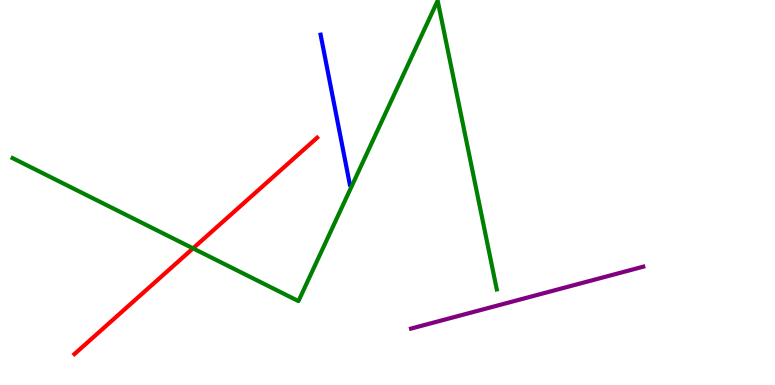[{'lines': ['blue', 'red'], 'intersections': []}, {'lines': ['green', 'red'], 'intersections': [{'x': 2.49, 'y': 3.55}]}, {'lines': ['purple', 'red'], 'intersections': []}, {'lines': ['blue', 'green'], 'intersections': []}, {'lines': ['blue', 'purple'], 'intersections': []}, {'lines': ['green', 'purple'], 'intersections': []}]